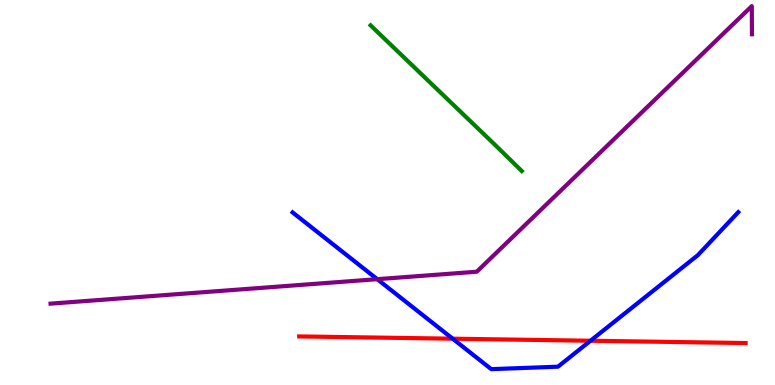[{'lines': ['blue', 'red'], 'intersections': [{'x': 5.84, 'y': 1.2}, {'x': 7.62, 'y': 1.15}]}, {'lines': ['green', 'red'], 'intersections': []}, {'lines': ['purple', 'red'], 'intersections': []}, {'lines': ['blue', 'green'], 'intersections': []}, {'lines': ['blue', 'purple'], 'intersections': [{'x': 4.87, 'y': 2.75}]}, {'lines': ['green', 'purple'], 'intersections': []}]